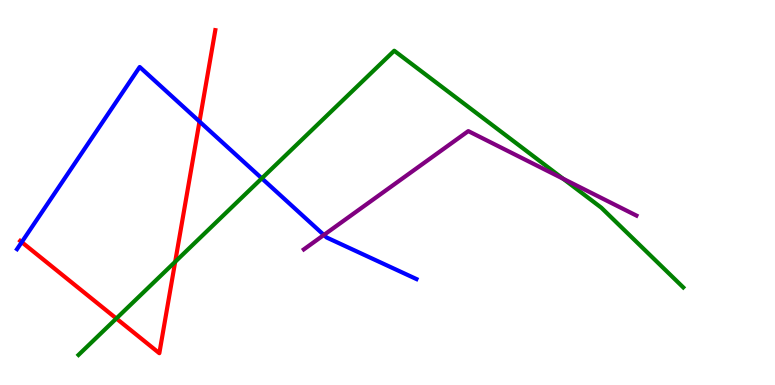[{'lines': ['blue', 'red'], 'intersections': [{'x': 0.281, 'y': 3.71}, {'x': 2.57, 'y': 6.84}]}, {'lines': ['green', 'red'], 'intersections': [{'x': 1.5, 'y': 1.73}, {'x': 2.26, 'y': 3.2}]}, {'lines': ['purple', 'red'], 'intersections': []}, {'lines': ['blue', 'green'], 'intersections': [{'x': 3.38, 'y': 5.37}]}, {'lines': ['blue', 'purple'], 'intersections': [{'x': 4.18, 'y': 3.9}]}, {'lines': ['green', 'purple'], 'intersections': [{'x': 7.27, 'y': 5.36}]}]